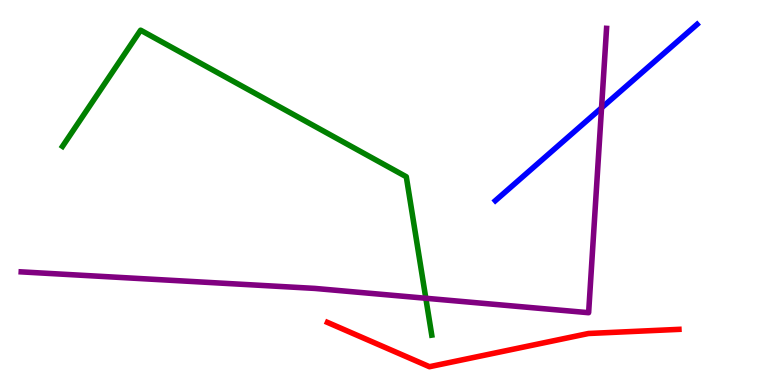[{'lines': ['blue', 'red'], 'intersections': []}, {'lines': ['green', 'red'], 'intersections': []}, {'lines': ['purple', 'red'], 'intersections': []}, {'lines': ['blue', 'green'], 'intersections': []}, {'lines': ['blue', 'purple'], 'intersections': [{'x': 7.76, 'y': 7.2}]}, {'lines': ['green', 'purple'], 'intersections': [{'x': 5.49, 'y': 2.25}]}]